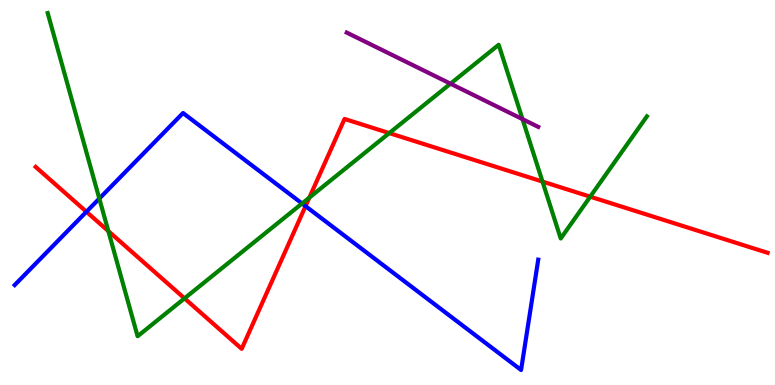[{'lines': ['blue', 'red'], 'intersections': [{'x': 1.12, 'y': 4.5}, {'x': 3.94, 'y': 4.65}]}, {'lines': ['green', 'red'], 'intersections': [{'x': 1.4, 'y': 4.0}, {'x': 2.38, 'y': 2.25}, {'x': 3.99, 'y': 4.87}, {'x': 5.02, 'y': 6.54}, {'x': 7.0, 'y': 5.28}, {'x': 7.62, 'y': 4.89}]}, {'lines': ['purple', 'red'], 'intersections': []}, {'lines': ['blue', 'green'], 'intersections': [{'x': 1.28, 'y': 4.84}, {'x': 3.9, 'y': 4.71}]}, {'lines': ['blue', 'purple'], 'intersections': []}, {'lines': ['green', 'purple'], 'intersections': [{'x': 5.81, 'y': 7.83}, {'x': 6.74, 'y': 6.91}]}]